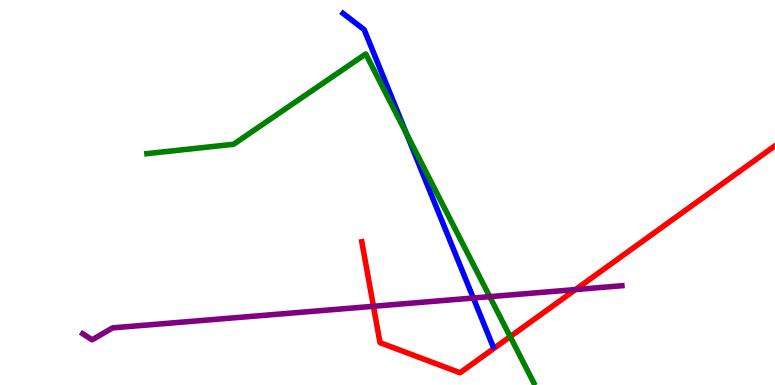[{'lines': ['blue', 'red'], 'intersections': []}, {'lines': ['green', 'red'], 'intersections': [{'x': 6.58, 'y': 1.26}]}, {'lines': ['purple', 'red'], 'intersections': [{'x': 4.82, 'y': 2.04}, {'x': 7.43, 'y': 2.48}]}, {'lines': ['blue', 'green'], 'intersections': [{'x': 5.25, 'y': 6.52}]}, {'lines': ['blue', 'purple'], 'intersections': [{'x': 6.11, 'y': 2.26}]}, {'lines': ['green', 'purple'], 'intersections': [{'x': 6.32, 'y': 2.29}]}]